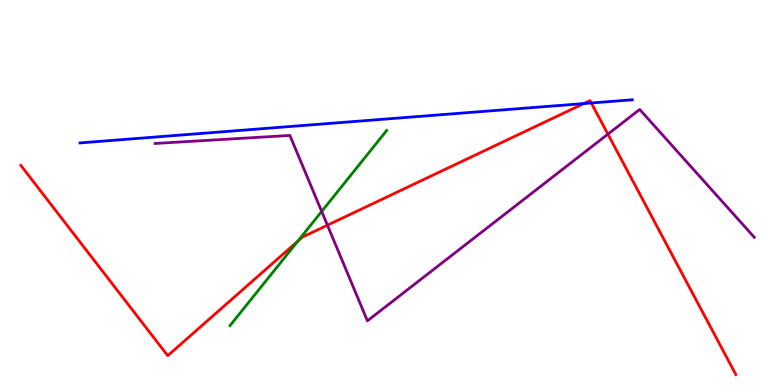[{'lines': ['blue', 'red'], 'intersections': [{'x': 7.53, 'y': 7.31}, {'x': 7.63, 'y': 7.33}]}, {'lines': ['green', 'red'], 'intersections': [{'x': 3.84, 'y': 3.74}]}, {'lines': ['purple', 'red'], 'intersections': [{'x': 4.22, 'y': 4.15}, {'x': 7.84, 'y': 6.52}]}, {'lines': ['blue', 'green'], 'intersections': []}, {'lines': ['blue', 'purple'], 'intersections': []}, {'lines': ['green', 'purple'], 'intersections': [{'x': 4.15, 'y': 4.51}]}]